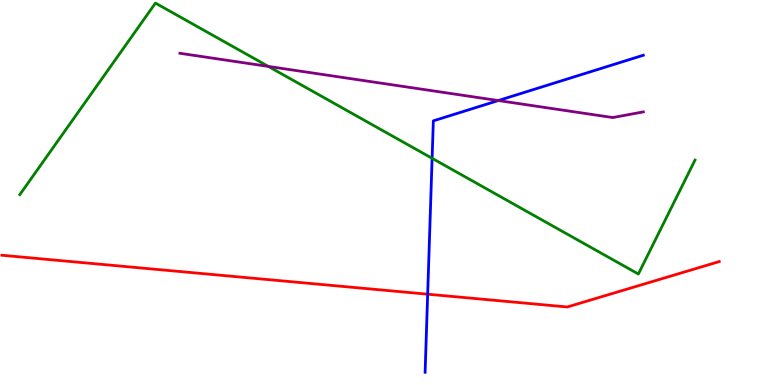[{'lines': ['blue', 'red'], 'intersections': [{'x': 5.52, 'y': 2.36}]}, {'lines': ['green', 'red'], 'intersections': []}, {'lines': ['purple', 'red'], 'intersections': []}, {'lines': ['blue', 'green'], 'intersections': [{'x': 5.58, 'y': 5.89}]}, {'lines': ['blue', 'purple'], 'intersections': [{'x': 6.43, 'y': 7.39}]}, {'lines': ['green', 'purple'], 'intersections': [{'x': 3.46, 'y': 8.27}]}]